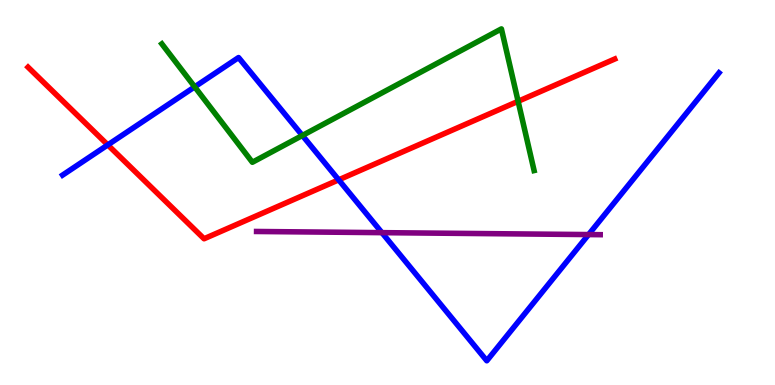[{'lines': ['blue', 'red'], 'intersections': [{'x': 1.39, 'y': 6.24}, {'x': 4.37, 'y': 5.33}]}, {'lines': ['green', 'red'], 'intersections': [{'x': 6.69, 'y': 7.37}]}, {'lines': ['purple', 'red'], 'intersections': []}, {'lines': ['blue', 'green'], 'intersections': [{'x': 2.51, 'y': 7.74}, {'x': 3.9, 'y': 6.48}]}, {'lines': ['blue', 'purple'], 'intersections': [{'x': 4.93, 'y': 3.96}, {'x': 7.59, 'y': 3.91}]}, {'lines': ['green', 'purple'], 'intersections': []}]